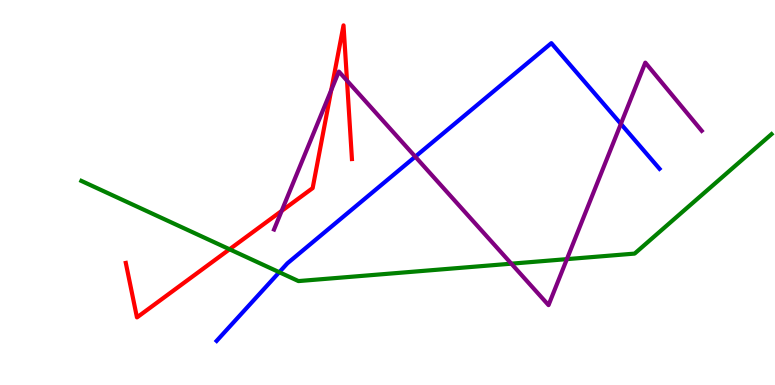[{'lines': ['blue', 'red'], 'intersections': []}, {'lines': ['green', 'red'], 'intersections': [{'x': 2.96, 'y': 3.53}]}, {'lines': ['purple', 'red'], 'intersections': [{'x': 3.63, 'y': 4.52}, {'x': 4.27, 'y': 7.66}, {'x': 4.48, 'y': 7.91}]}, {'lines': ['blue', 'green'], 'intersections': [{'x': 3.6, 'y': 2.93}]}, {'lines': ['blue', 'purple'], 'intersections': [{'x': 5.36, 'y': 5.93}, {'x': 8.01, 'y': 6.78}]}, {'lines': ['green', 'purple'], 'intersections': [{'x': 6.6, 'y': 3.15}, {'x': 7.31, 'y': 3.27}]}]